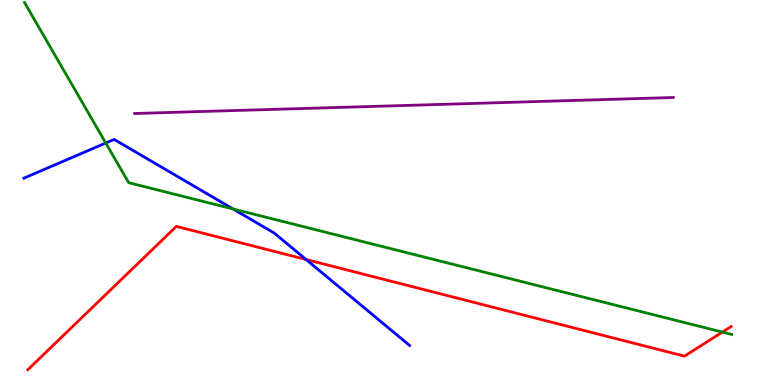[{'lines': ['blue', 'red'], 'intersections': [{'x': 3.95, 'y': 3.26}]}, {'lines': ['green', 'red'], 'intersections': [{'x': 9.32, 'y': 1.37}]}, {'lines': ['purple', 'red'], 'intersections': []}, {'lines': ['blue', 'green'], 'intersections': [{'x': 1.36, 'y': 6.29}, {'x': 3.01, 'y': 4.57}]}, {'lines': ['blue', 'purple'], 'intersections': []}, {'lines': ['green', 'purple'], 'intersections': []}]